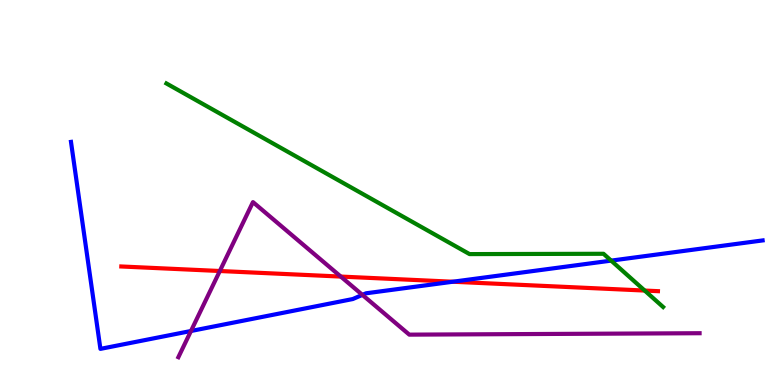[{'lines': ['blue', 'red'], 'intersections': [{'x': 5.84, 'y': 2.68}]}, {'lines': ['green', 'red'], 'intersections': [{'x': 8.32, 'y': 2.45}]}, {'lines': ['purple', 'red'], 'intersections': [{'x': 2.84, 'y': 2.96}, {'x': 4.4, 'y': 2.82}]}, {'lines': ['blue', 'green'], 'intersections': [{'x': 7.89, 'y': 3.23}]}, {'lines': ['blue', 'purple'], 'intersections': [{'x': 2.46, 'y': 1.4}, {'x': 4.68, 'y': 2.34}]}, {'lines': ['green', 'purple'], 'intersections': []}]